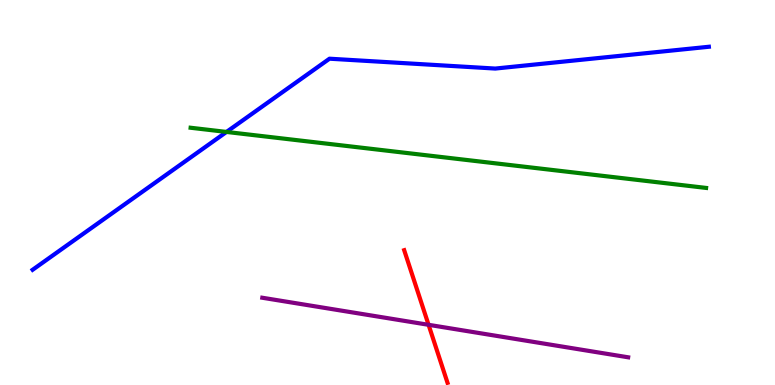[{'lines': ['blue', 'red'], 'intersections': []}, {'lines': ['green', 'red'], 'intersections': []}, {'lines': ['purple', 'red'], 'intersections': [{'x': 5.53, 'y': 1.56}]}, {'lines': ['blue', 'green'], 'intersections': [{'x': 2.92, 'y': 6.57}]}, {'lines': ['blue', 'purple'], 'intersections': []}, {'lines': ['green', 'purple'], 'intersections': []}]